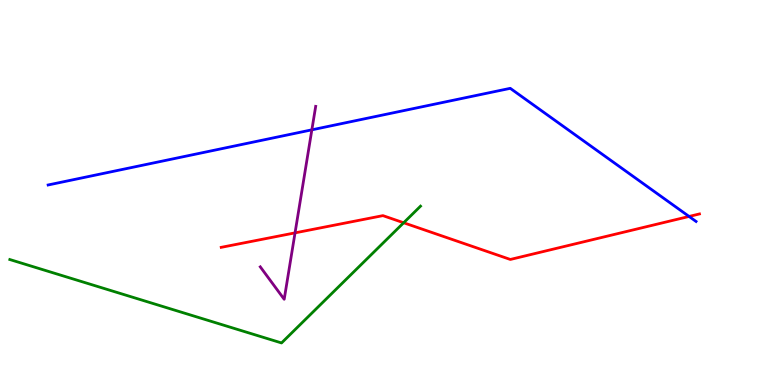[{'lines': ['blue', 'red'], 'intersections': [{'x': 8.89, 'y': 4.38}]}, {'lines': ['green', 'red'], 'intersections': [{'x': 5.21, 'y': 4.21}]}, {'lines': ['purple', 'red'], 'intersections': [{'x': 3.81, 'y': 3.95}]}, {'lines': ['blue', 'green'], 'intersections': []}, {'lines': ['blue', 'purple'], 'intersections': [{'x': 4.02, 'y': 6.63}]}, {'lines': ['green', 'purple'], 'intersections': []}]